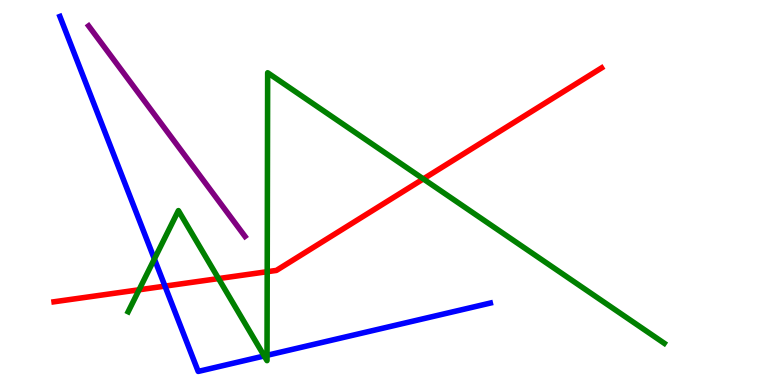[{'lines': ['blue', 'red'], 'intersections': [{'x': 2.13, 'y': 2.57}]}, {'lines': ['green', 'red'], 'intersections': [{'x': 1.79, 'y': 2.47}, {'x': 2.82, 'y': 2.76}, {'x': 3.45, 'y': 2.94}, {'x': 5.46, 'y': 5.35}]}, {'lines': ['purple', 'red'], 'intersections': []}, {'lines': ['blue', 'green'], 'intersections': [{'x': 1.99, 'y': 3.27}, {'x': 3.41, 'y': 0.754}, {'x': 3.45, 'y': 0.771}]}, {'lines': ['blue', 'purple'], 'intersections': []}, {'lines': ['green', 'purple'], 'intersections': []}]